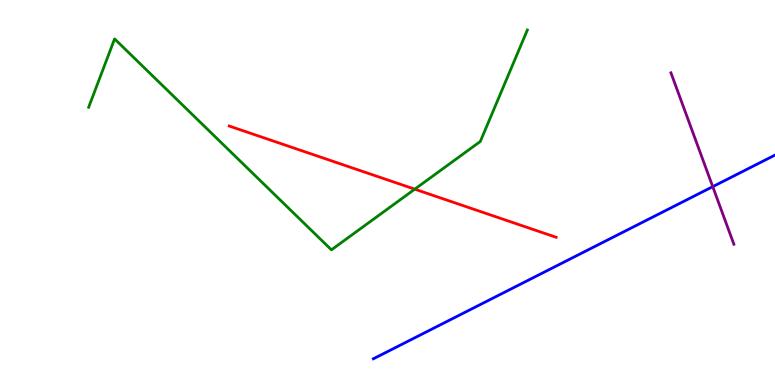[{'lines': ['blue', 'red'], 'intersections': []}, {'lines': ['green', 'red'], 'intersections': [{'x': 5.35, 'y': 5.09}]}, {'lines': ['purple', 'red'], 'intersections': []}, {'lines': ['blue', 'green'], 'intersections': []}, {'lines': ['blue', 'purple'], 'intersections': [{'x': 9.2, 'y': 5.15}]}, {'lines': ['green', 'purple'], 'intersections': []}]